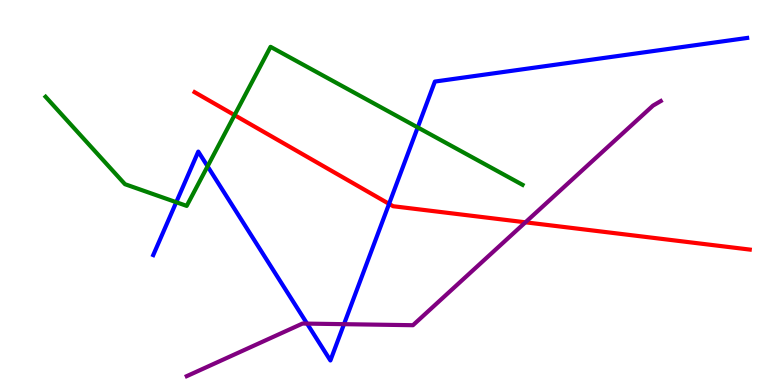[{'lines': ['blue', 'red'], 'intersections': [{'x': 5.02, 'y': 4.7}]}, {'lines': ['green', 'red'], 'intersections': [{'x': 3.03, 'y': 7.01}]}, {'lines': ['purple', 'red'], 'intersections': [{'x': 6.78, 'y': 4.23}]}, {'lines': ['blue', 'green'], 'intersections': [{'x': 2.27, 'y': 4.75}, {'x': 2.68, 'y': 5.68}, {'x': 5.39, 'y': 6.69}]}, {'lines': ['blue', 'purple'], 'intersections': [{'x': 3.96, 'y': 1.59}, {'x': 4.44, 'y': 1.58}]}, {'lines': ['green', 'purple'], 'intersections': []}]